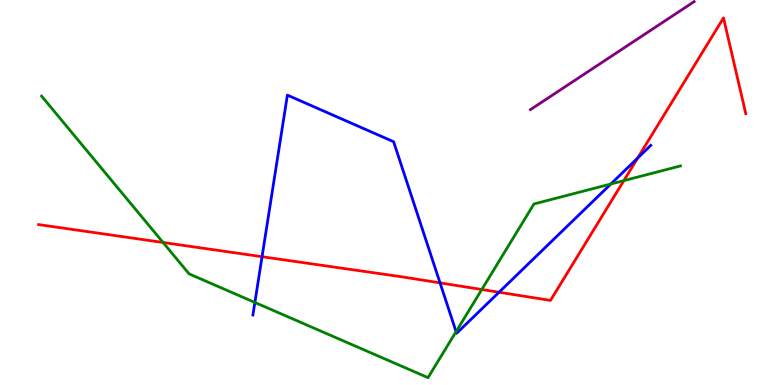[{'lines': ['blue', 'red'], 'intersections': [{'x': 3.38, 'y': 3.33}, {'x': 5.68, 'y': 2.65}, {'x': 6.44, 'y': 2.41}, {'x': 8.23, 'y': 5.89}]}, {'lines': ['green', 'red'], 'intersections': [{'x': 2.1, 'y': 3.7}, {'x': 6.22, 'y': 2.48}, {'x': 8.05, 'y': 5.31}]}, {'lines': ['purple', 'red'], 'intersections': []}, {'lines': ['blue', 'green'], 'intersections': [{'x': 3.29, 'y': 2.14}, {'x': 5.88, 'y': 1.39}, {'x': 7.88, 'y': 5.22}]}, {'lines': ['blue', 'purple'], 'intersections': []}, {'lines': ['green', 'purple'], 'intersections': []}]